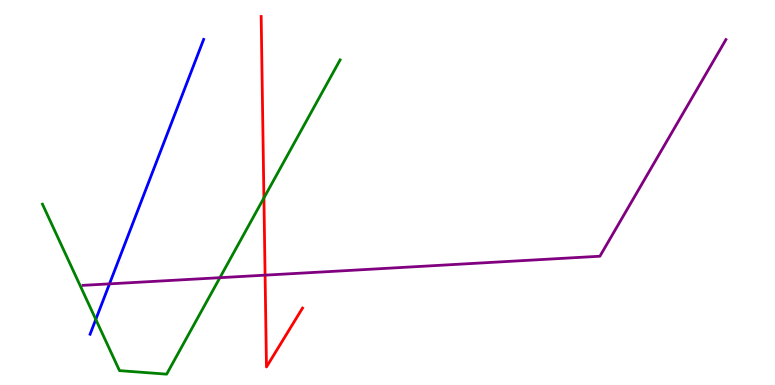[{'lines': ['blue', 'red'], 'intersections': []}, {'lines': ['green', 'red'], 'intersections': [{'x': 3.41, 'y': 4.86}]}, {'lines': ['purple', 'red'], 'intersections': [{'x': 3.42, 'y': 2.85}]}, {'lines': ['blue', 'green'], 'intersections': [{'x': 1.24, 'y': 1.7}]}, {'lines': ['blue', 'purple'], 'intersections': [{'x': 1.41, 'y': 2.63}]}, {'lines': ['green', 'purple'], 'intersections': [{'x': 2.84, 'y': 2.79}]}]